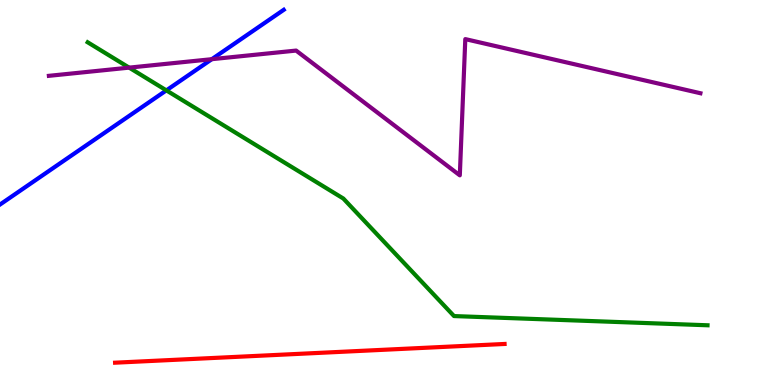[{'lines': ['blue', 'red'], 'intersections': []}, {'lines': ['green', 'red'], 'intersections': []}, {'lines': ['purple', 'red'], 'intersections': []}, {'lines': ['blue', 'green'], 'intersections': [{'x': 2.15, 'y': 7.65}]}, {'lines': ['blue', 'purple'], 'intersections': [{'x': 2.73, 'y': 8.46}]}, {'lines': ['green', 'purple'], 'intersections': [{'x': 1.67, 'y': 8.24}]}]